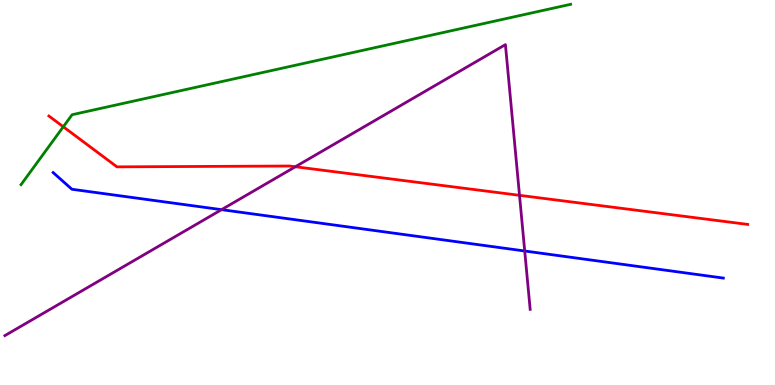[{'lines': ['blue', 'red'], 'intersections': []}, {'lines': ['green', 'red'], 'intersections': [{'x': 0.817, 'y': 6.71}]}, {'lines': ['purple', 'red'], 'intersections': [{'x': 3.81, 'y': 5.67}, {'x': 6.7, 'y': 4.93}]}, {'lines': ['blue', 'green'], 'intersections': []}, {'lines': ['blue', 'purple'], 'intersections': [{'x': 2.86, 'y': 4.55}, {'x': 6.77, 'y': 3.48}]}, {'lines': ['green', 'purple'], 'intersections': []}]